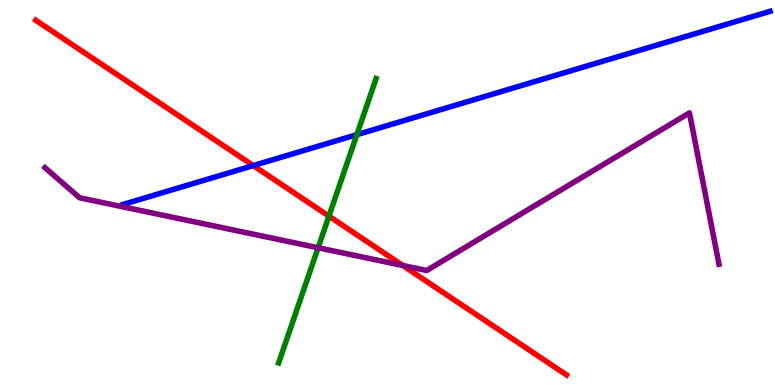[{'lines': ['blue', 'red'], 'intersections': [{'x': 3.27, 'y': 5.7}]}, {'lines': ['green', 'red'], 'intersections': [{'x': 4.24, 'y': 4.39}]}, {'lines': ['purple', 'red'], 'intersections': [{'x': 5.2, 'y': 3.1}]}, {'lines': ['blue', 'green'], 'intersections': [{'x': 4.6, 'y': 6.5}]}, {'lines': ['blue', 'purple'], 'intersections': []}, {'lines': ['green', 'purple'], 'intersections': [{'x': 4.1, 'y': 3.56}]}]